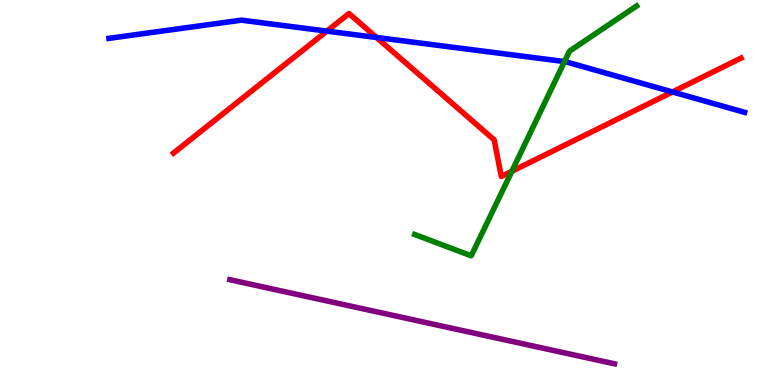[{'lines': ['blue', 'red'], 'intersections': [{'x': 4.22, 'y': 9.19}, {'x': 4.86, 'y': 9.03}, {'x': 8.68, 'y': 7.61}]}, {'lines': ['green', 'red'], 'intersections': [{'x': 6.6, 'y': 5.55}]}, {'lines': ['purple', 'red'], 'intersections': []}, {'lines': ['blue', 'green'], 'intersections': [{'x': 7.28, 'y': 8.4}]}, {'lines': ['blue', 'purple'], 'intersections': []}, {'lines': ['green', 'purple'], 'intersections': []}]